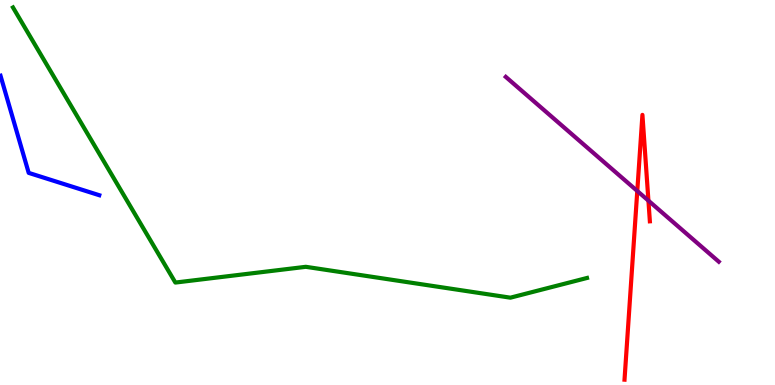[{'lines': ['blue', 'red'], 'intersections': []}, {'lines': ['green', 'red'], 'intersections': []}, {'lines': ['purple', 'red'], 'intersections': [{'x': 8.22, 'y': 5.04}, {'x': 8.37, 'y': 4.79}]}, {'lines': ['blue', 'green'], 'intersections': []}, {'lines': ['blue', 'purple'], 'intersections': []}, {'lines': ['green', 'purple'], 'intersections': []}]